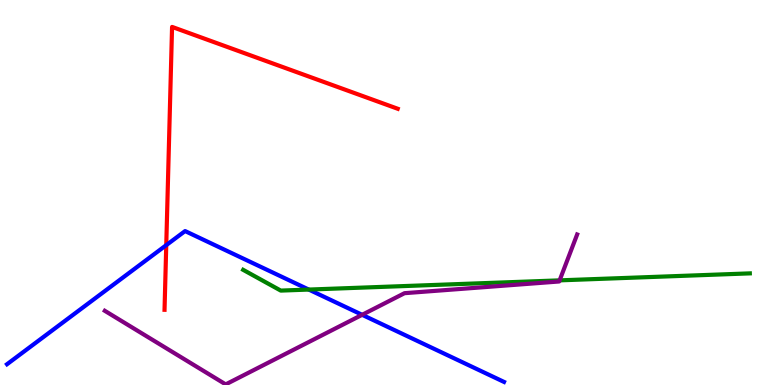[{'lines': ['blue', 'red'], 'intersections': [{'x': 2.15, 'y': 3.63}]}, {'lines': ['green', 'red'], 'intersections': []}, {'lines': ['purple', 'red'], 'intersections': []}, {'lines': ['blue', 'green'], 'intersections': [{'x': 3.98, 'y': 2.48}]}, {'lines': ['blue', 'purple'], 'intersections': [{'x': 4.67, 'y': 1.82}]}, {'lines': ['green', 'purple'], 'intersections': [{'x': 7.22, 'y': 2.72}]}]